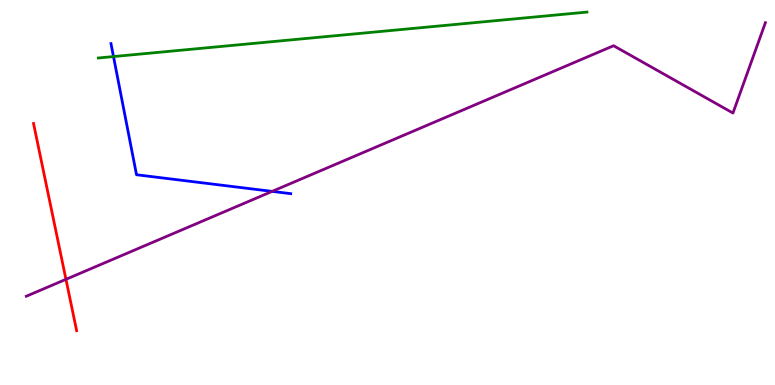[{'lines': ['blue', 'red'], 'intersections': []}, {'lines': ['green', 'red'], 'intersections': []}, {'lines': ['purple', 'red'], 'intersections': [{'x': 0.851, 'y': 2.74}]}, {'lines': ['blue', 'green'], 'intersections': [{'x': 1.46, 'y': 8.53}]}, {'lines': ['blue', 'purple'], 'intersections': [{'x': 3.51, 'y': 5.03}]}, {'lines': ['green', 'purple'], 'intersections': []}]